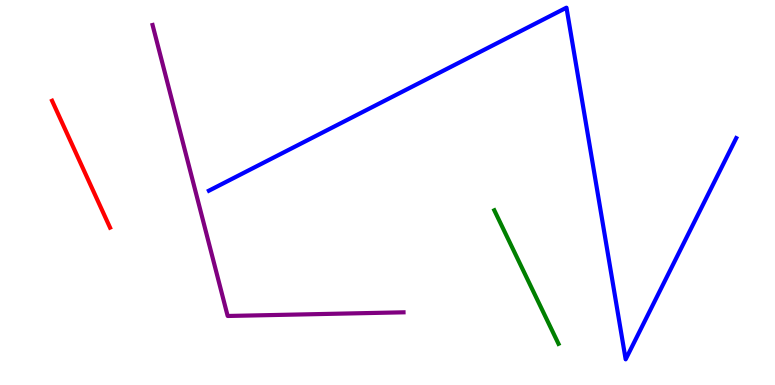[{'lines': ['blue', 'red'], 'intersections': []}, {'lines': ['green', 'red'], 'intersections': []}, {'lines': ['purple', 'red'], 'intersections': []}, {'lines': ['blue', 'green'], 'intersections': []}, {'lines': ['blue', 'purple'], 'intersections': []}, {'lines': ['green', 'purple'], 'intersections': []}]